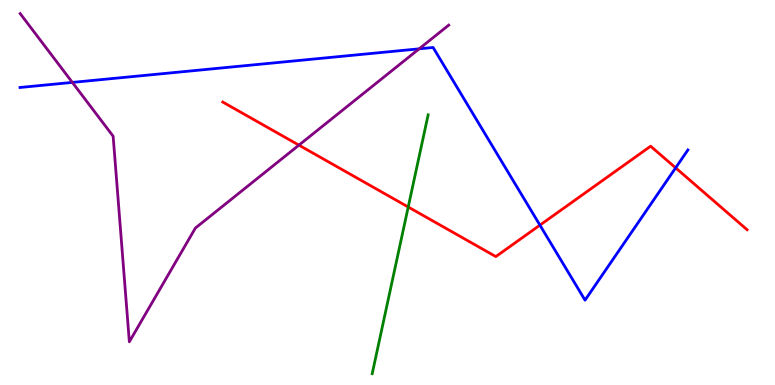[{'lines': ['blue', 'red'], 'intersections': [{'x': 6.97, 'y': 4.15}, {'x': 8.72, 'y': 5.64}]}, {'lines': ['green', 'red'], 'intersections': [{'x': 5.27, 'y': 4.62}]}, {'lines': ['purple', 'red'], 'intersections': [{'x': 3.86, 'y': 6.23}]}, {'lines': ['blue', 'green'], 'intersections': []}, {'lines': ['blue', 'purple'], 'intersections': [{'x': 0.934, 'y': 7.86}, {'x': 5.41, 'y': 8.73}]}, {'lines': ['green', 'purple'], 'intersections': []}]